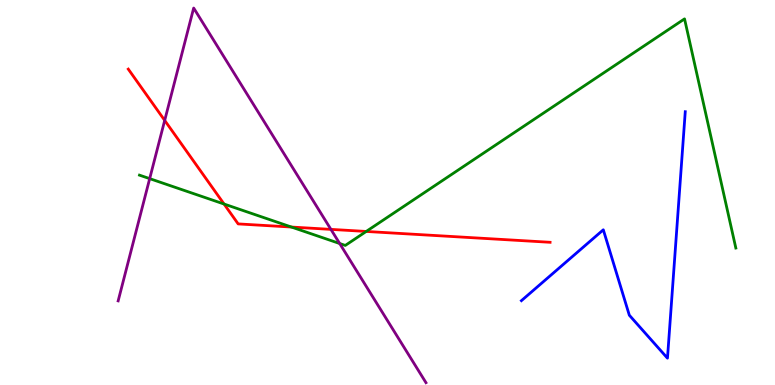[{'lines': ['blue', 'red'], 'intersections': []}, {'lines': ['green', 'red'], 'intersections': [{'x': 2.89, 'y': 4.7}, {'x': 3.76, 'y': 4.1}, {'x': 4.73, 'y': 3.99}]}, {'lines': ['purple', 'red'], 'intersections': [{'x': 2.13, 'y': 6.87}, {'x': 4.27, 'y': 4.04}]}, {'lines': ['blue', 'green'], 'intersections': []}, {'lines': ['blue', 'purple'], 'intersections': []}, {'lines': ['green', 'purple'], 'intersections': [{'x': 1.93, 'y': 5.36}, {'x': 4.38, 'y': 3.67}]}]